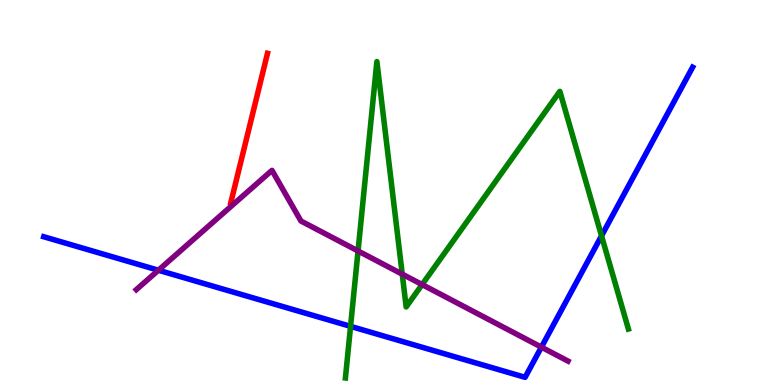[{'lines': ['blue', 'red'], 'intersections': []}, {'lines': ['green', 'red'], 'intersections': []}, {'lines': ['purple', 'red'], 'intersections': []}, {'lines': ['blue', 'green'], 'intersections': [{'x': 4.52, 'y': 1.52}, {'x': 7.76, 'y': 3.87}]}, {'lines': ['blue', 'purple'], 'intersections': [{'x': 2.04, 'y': 2.98}, {'x': 6.99, 'y': 0.983}]}, {'lines': ['green', 'purple'], 'intersections': [{'x': 4.62, 'y': 3.48}, {'x': 5.19, 'y': 2.88}, {'x': 5.45, 'y': 2.61}]}]